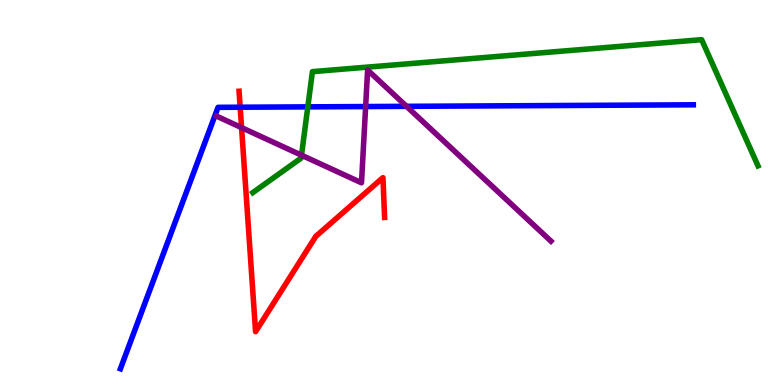[{'lines': ['blue', 'red'], 'intersections': [{'x': 3.1, 'y': 7.21}]}, {'lines': ['green', 'red'], 'intersections': []}, {'lines': ['purple', 'red'], 'intersections': [{'x': 3.12, 'y': 6.69}]}, {'lines': ['blue', 'green'], 'intersections': [{'x': 3.97, 'y': 7.22}]}, {'lines': ['blue', 'purple'], 'intersections': [{'x': 4.72, 'y': 7.23}, {'x': 5.25, 'y': 7.24}]}, {'lines': ['green', 'purple'], 'intersections': [{'x': 3.89, 'y': 5.97}]}]